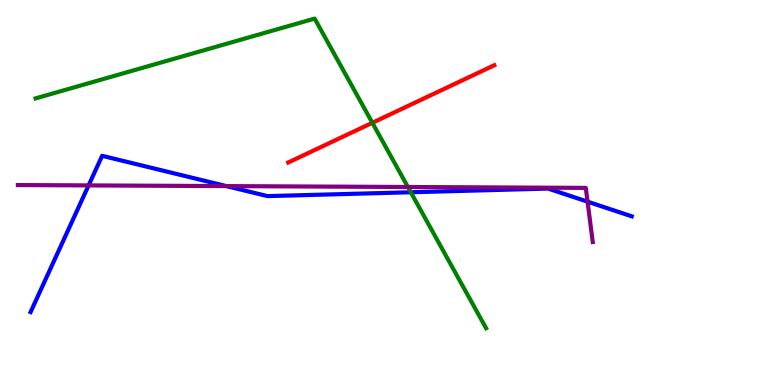[{'lines': ['blue', 'red'], 'intersections': []}, {'lines': ['green', 'red'], 'intersections': [{'x': 4.8, 'y': 6.81}]}, {'lines': ['purple', 'red'], 'intersections': []}, {'lines': ['blue', 'green'], 'intersections': [{'x': 5.3, 'y': 5.01}]}, {'lines': ['blue', 'purple'], 'intersections': [{'x': 1.14, 'y': 5.18}, {'x': 2.92, 'y': 5.17}, {'x': 7.58, 'y': 4.76}]}, {'lines': ['green', 'purple'], 'intersections': [{'x': 5.26, 'y': 5.14}]}]